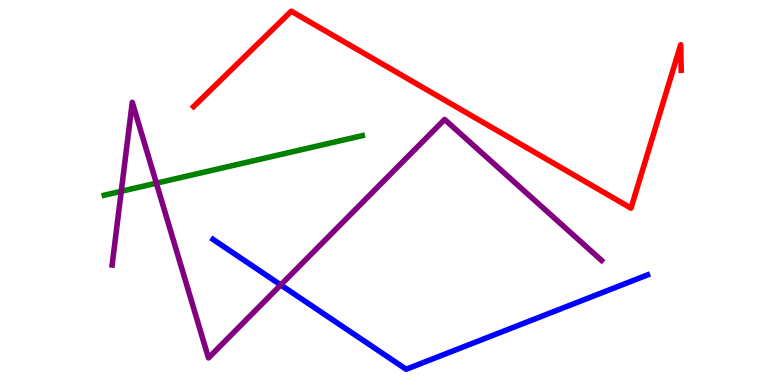[{'lines': ['blue', 'red'], 'intersections': []}, {'lines': ['green', 'red'], 'intersections': []}, {'lines': ['purple', 'red'], 'intersections': []}, {'lines': ['blue', 'green'], 'intersections': []}, {'lines': ['blue', 'purple'], 'intersections': [{'x': 3.62, 'y': 2.6}]}, {'lines': ['green', 'purple'], 'intersections': [{'x': 1.56, 'y': 5.03}, {'x': 2.02, 'y': 5.24}]}]